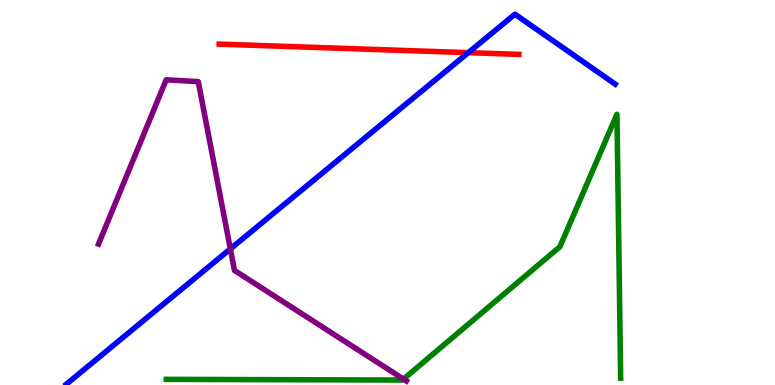[{'lines': ['blue', 'red'], 'intersections': [{'x': 6.04, 'y': 8.63}]}, {'lines': ['green', 'red'], 'intersections': []}, {'lines': ['purple', 'red'], 'intersections': []}, {'lines': ['blue', 'green'], 'intersections': []}, {'lines': ['blue', 'purple'], 'intersections': [{'x': 2.97, 'y': 3.53}]}, {'lines': ['green', 'purple'], 'intersections': [{'x': 5.21, 'y': 0.153}]}]